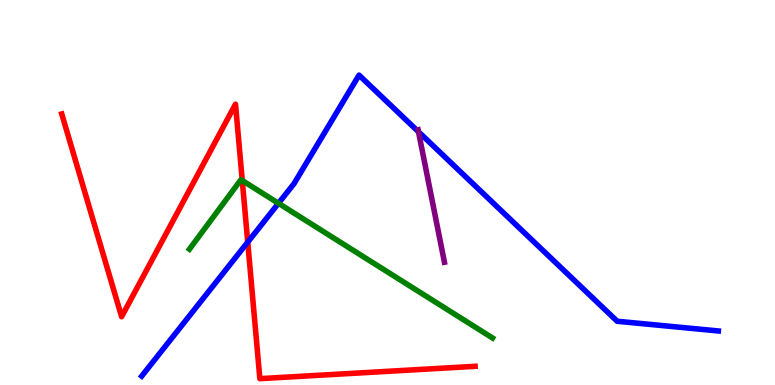[{'lines': ['blue', 'red'], 'intersections': [{'x': 3.2, 'y': 3.71}]}, {'lines': ['green', 'red'], 'intersections': [{'x': 3.13, 'y': 5.31}]}, {'lines': ['purple', 'red'], 'intersections': []}, {'lines': ['blue', 'green'], 'intersections': [{'x': 3.59, 'y': 4.72}]}, {'lines': ['blue', 'purple'], 'intersections': [{'x': 5.4, 'y': 6.58}]}, {'lines': ['green', 'purple'], 'intersections': []}]